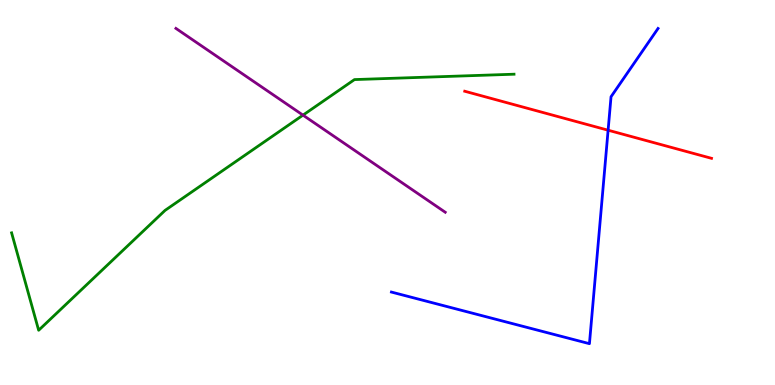[{'lines': ['blue', 'red'], 'intersections': [{'x': 7.85, 'y': 6.62}]}, {'lines': ['green', 'red'], 'intersections': []}, {'lines': ['purple', 'red'], 'intersections': []}, {'lines': ['blue', 'green'], 'intersections': []}, {'lines': ['blue', 'purple'], 'intersections': []}, {'lines': ['green', 'purple'], 'intersections': [{'x': 3.91, 'y': 7.01}]}]